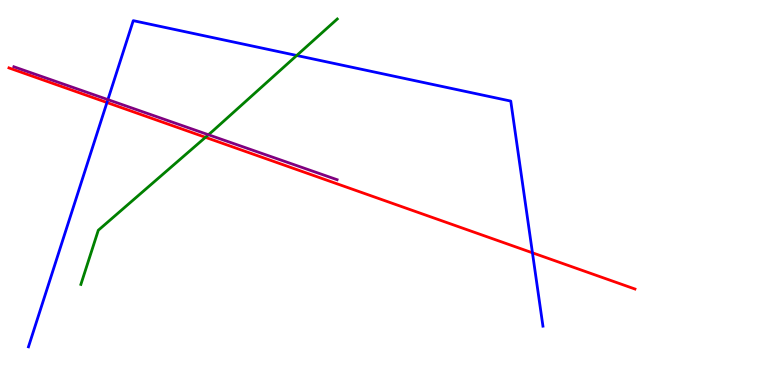[{'lines': ['blue', 'red'], 'intersections': [{'x': 1.38, 'y': 7.34}, {'x': 6.87, 'y': 3.43}]}, {'lines': ['green', 'red'], 'intersections': [{'x': 2.65, 'y': 6.43}]}, {'lines': ['purple', 'red'], 'intersections': []}, {'lines': ['blue', 'green'], 'intersections': [{'x': 3.83, 'y': 8.56}]}, {'lines': ['blue', 'purple'], 'intersections': [{'x': 1.39, 'y': 7.41}]}, {'lines': ['green', 'purple'], 'intersections': [{'x': 2.69, 'y': 6.5}]}]